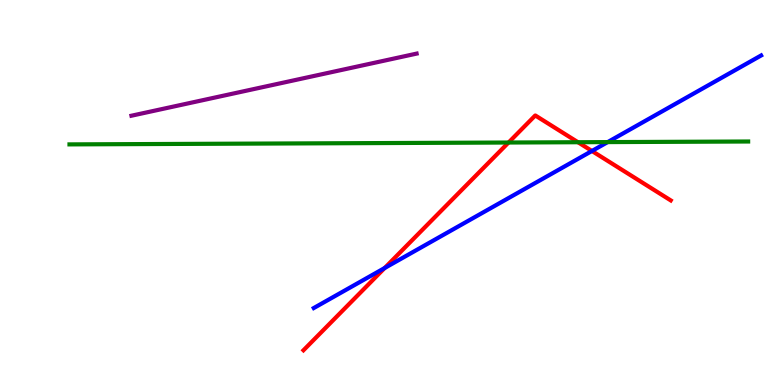[{'lines': ['blue', 'red'], 'intersections': [{'x': 4.96, 'y': 3.04}, {'x': 7.64, 'y': 6.08}]}, {'lines': ['green', 'red'], 'intersections': [{'x': 6.56, 'y': 6.3}, {'x': 7.46, 'y': 6.31}]}, {'lines': ['purple', 'red'], 'intersections': []}, {'lines': ['blue', 'green'], 'intersections': [{'x': 7.84, 'y': 6.31}]}, {'lines': ['blue', 'purple'], 'intersections': []}, {'lines': ['green', 'purple'], 'intersections': []}]